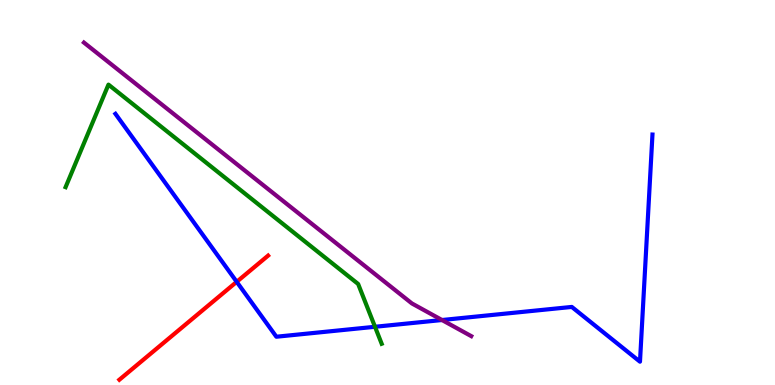[{'lines': ['blue', 'red'], 'intersections': [{'x': 3.05, 'y': 2.68}]}, {'lines': ['green', 'red'], 'intersections': []}, {'lines': ['purple', 'red'], 'intersections': []}, {'lines': ['blue', 'green'], 'intersections': [{'x': 4.84, 'y': 1.51}]}, {'lines': ['blue', 'purple'], 'intersections': [{'x': 5.7, 'y': 1.69}]}, {'lines': ['green', 'purple'], 'intersections': []}]